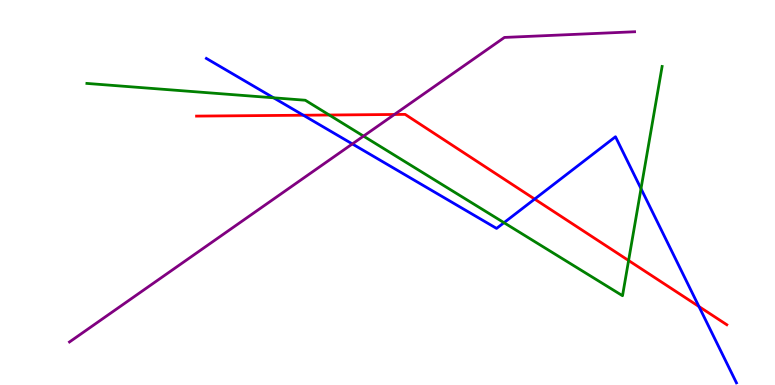[{'lines': ['blue', 'red'], 'intersections': [{'x': 3.91, 'y': 7.01}, {'x': 6.9, 'y': 4.83}, {'x': 9.02, 'y': 2.04}]}, {'lines': ['green', 'red'], 'intersections': [{'x': 4.25, 'y': 7.01}, {'x': 8.11, 'y': 3.23}]}, {'lines': ['purple', 'red'], 'intersections': [{'x': 5.09, 'y': 7.03}]}, {'lines': ['blue', 'green'], 'intersections': [{'x': 3.53, 'y': 7.46}, {'x': 6.5, 'y': 4.22}, {'x': 8.27, 'y': 5.1}]}, {'lines': ['blue', 'purple'], 'intersections': [{'x': 4.55, 'y': 6.26}]}, {'lines': ['green', 'purple'], 'intersections': [{'x': 4.69, 'y': 6.46}]}]